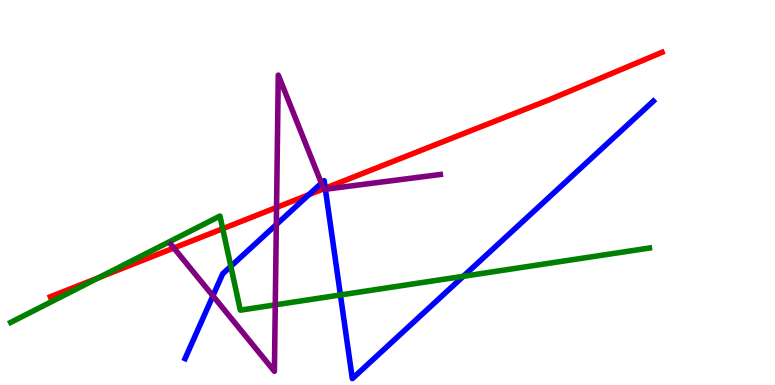[{'lines': ['blue', 'red'], 'intersections': [{'x': 3.99, 'y': 4.94}, {'x': 4.2, 'y': 5.11}]}, {'lines': ['green', 'red'], 'intersections': [{'x': 1.27, 'y': 2.79}, {'x': 2.87, 'y': 4.06}]}, {'lines': ['purple', 'red'], 'intersections': [{'x': 2.24, 'y': 3.56}, {'x': 3.57, 'y': 4.61}, {'x': 4.18, 'y': 5.1}]}, {'lines': ['blue', 'green'], 'intersections': [{'x': 2.98, 'y': 3.08}, {'x': 4.39, 'y': 2.34}, {'x': 5.98, 'y': 2.82}]}, {'lines': ['blue', 'purple'], 'intersections': [{'x': 2.75, 'y': 2.32}, {'x': 3.57, 'y': 4.17}, {'x': 4.15, 'y': 5.24}, {'x': 4.2, 'y': 5.08}]}, {'lines': ['green', 'purple'], 'intersections': [{'x': 3.55, 'y': 2.08}]}]